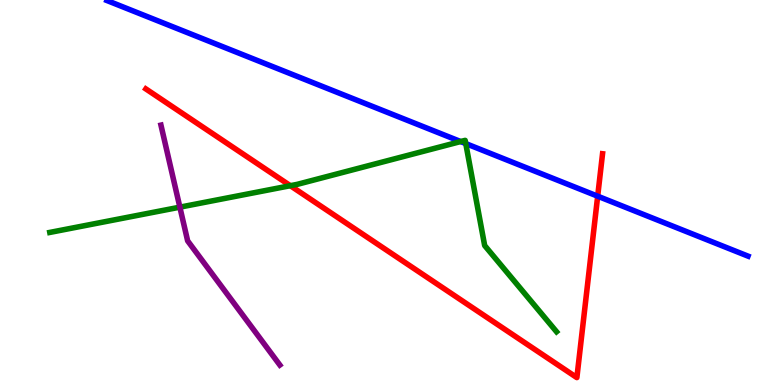[{'lines': ['blue', 'red'], 'intersections': [{'x': 7.71, 'y': 4.9}]}, {'lines': ['green', 'red'], 'intersections': [{'x': 3.75, 'y': 5.18}]}, {'lines': ['purple', 'red'], 'intersections': []}, {'lines': ['blue', 'green'], 'intersections': [{'x': 5.94, 'y': 6.32}, {'x': 6.01, 'y': 6.27}]}, {'lines': ['blue', 'purple'], 'intersections': []}, {'lines': ['green', 'purple'], 'intersections': [{'x': 2.32, 'y': 4.62}]}]